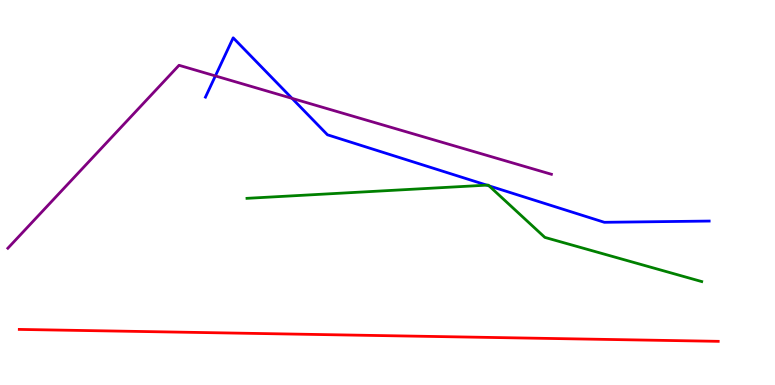[{'lines': ['blue', 'red'], 'intersections': []}, {'lines': ['green', 'red'], 'intersections': []}, {'lines': ['purple', 'red'], 'intersections': []}, {'lines': ['blue', 'green'], 'intersections': [{'x': 6.28, 'y': 5.19}, {'x': 6.31, 'y': 5.17}]}, {'lines': ['blue', 'purple'], 'intersections': [{'x': 2.78, 'y': 8.03}, {'x': 3.77, 'y': 7.45}]}, {'lines': ['green', 'purple'], 'intersections': []}]